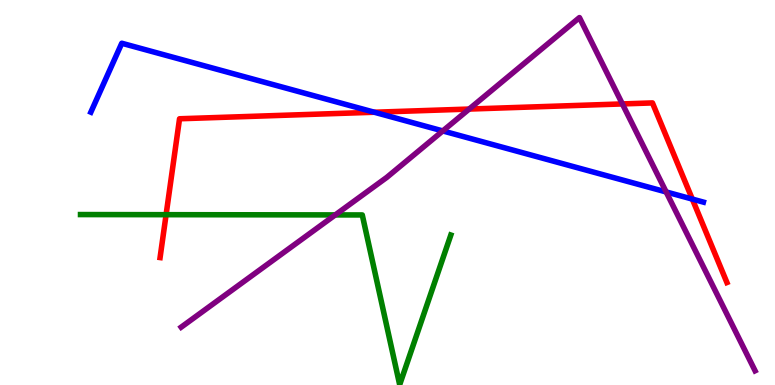[{'lines': ['blue', 'red'], 'intersections': [{'x': 4.83, 'y': 7.08}, {'x': 8.93, 'y': 4.83}]}, {'lines': ['green', 'red'], 'intersections': [{'x': 2.14, 'y': 4.42}]}, {'lines': ['purple', 'red'], 'intersections': [{'x': 6.05, 'y': 7.17}, {'x': 8.03, 'y': 7.3}]}, {'lines': ['blue', 'green'], 'intersections': []}, {'lines': ['blue', 'purple'], 'intersections': [{'x': 5.71, 'y': 6.6}, {'x': 8.6, 'y': 5.01}]}, {'lines': ['green', 'purple'], 'intersections': [{'x': 4.33, 'y': 4.42}]}]